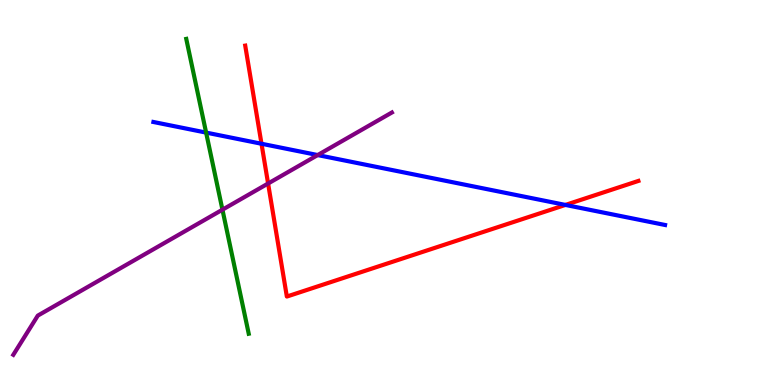[{'lines': ['blue', 'red'], 'intersections': [{'x': 3.37, 'y': 6.27}, {'x': 7.3, 'y': 4.68}]}, {'lines': ['green', 'red'], 'intersections': []}, {'lines': ['purple', 'red'], 'intersections': [{'x': 3.46, 'y': 5.23}]}, {'lines': ['blue', 'green'], 'intersections': [{'x': 2.66, 'y': 6.56}]}, {'lines': ['blue', 'purple'], 'intersections': [{'x': 4.1, 'y': 5.97}]}, {'lines': ['green', 'purple'], 'intersections': [{'x': 2.87, 'y': 4.55}]}]